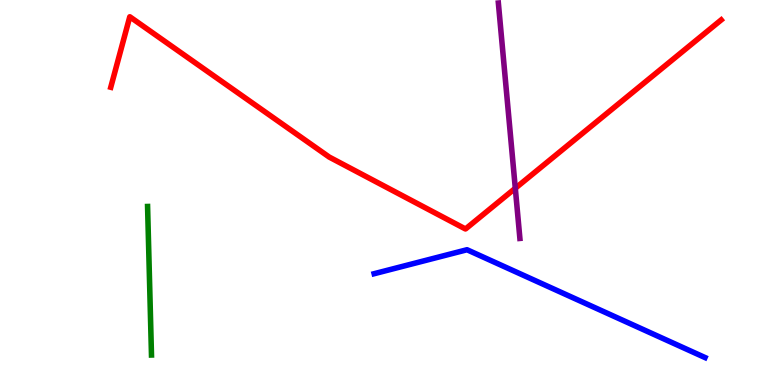[{'lines': ['blue', 'red'], 'intersections': []}, {'lines': ['green', 'red'], 'intersections': []}, {'lines': ['purple', 'red'], 'intersections': [{'x': 6.65, 'y': 5.11}]}, {'lines': ['blue', 'green'], 'intersections': []}, {'lines': ['blue', 'purple'], 'intersections': []}, {'lines': ['green', 'purple'], 'intersections': []}]